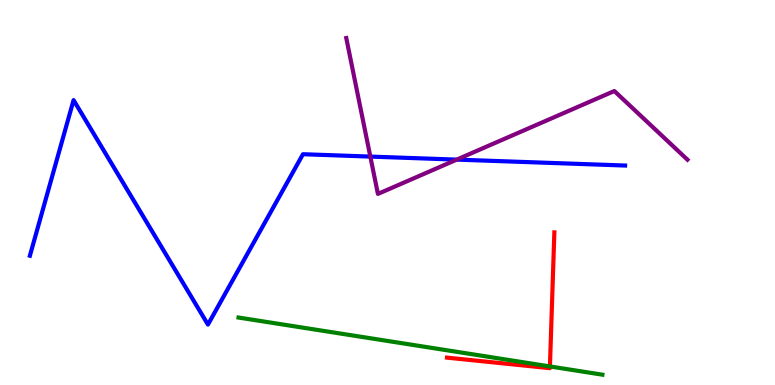[{'lines': ['blue', 'red'], 'intersections': []}, {'lines': ['green', 'red'], 'intersections': [{'x': 7.1, 'y': 0.482}]}, {'lines': ['purple', 'red'], 'intersections': []}, {'lines': ['blue', 'green'], 'intersections': []}, {'lines': ['blue', 'purple'], 'intersections': [{'x': 4.78, 'y': 5.93}, {'x': 5.89, 'y': 5.85}]}, {'lines': ['green', 'purple'], 'intersections': []}]